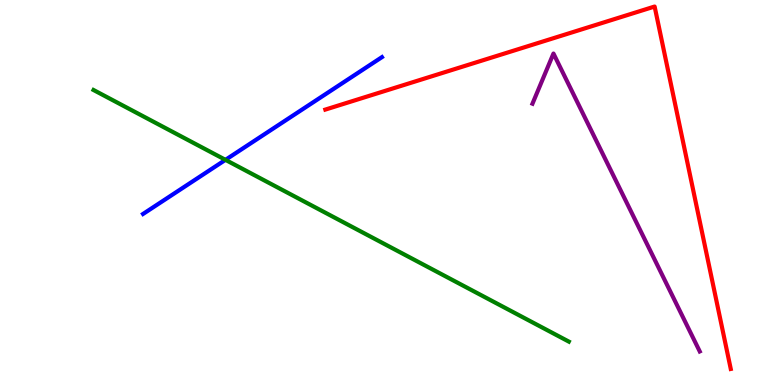[{'lines': ['blue', 'red'], 'intersections': []}, {'lines': ['green', 'red'], 'intersections': []}, {'lines': ['purple', 'red'], 'intersections': []}, {'lines': ['blue', 'green'], 'intersections': [{'x': 2.91, 'y': 5.85}]}, {'lines': ['blue', 'purple'], 'intersections': []}, {'lines': ['green', 'purple'], 'intersections': []}]